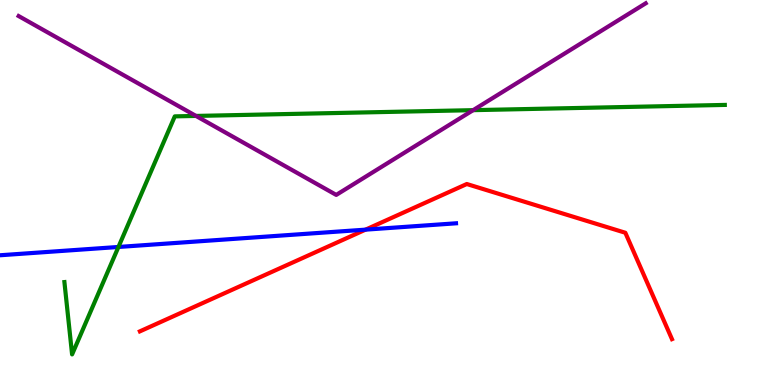[{'lines': ['blue', 'red'], 'intersections': [{'x': 4.72, 'y': 4.04}]}, {'lines': ['green', 'red'], 'intersections': []}, {'lines': ['purple', 'red'], 'intersections': []}, {'lines': ['blue', 'green'], 'intersections': [{'x': 1.53, 'y': 3.59}]}, {'lines': ['blue', 'purple'], 'intersections': []}, {'lines': ['green', 'purple'], 'intersections': [{'x': 2.53, 'y': 6.99}, {'x': 6.1, 'y': 7.14}]}]